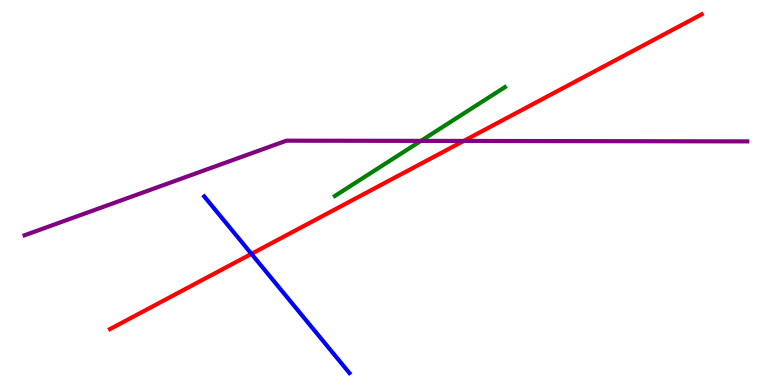[{'lines': ['blue', 'red'], 'intersections': [{'x': 3.24, 'y': 3.41}]}, {'lines': ['green', 'red'], 'intersections': []}, {'lines': ['purple', 'red'], 'intersections': [{'x': 5.98, 'y': 6.34}]}, {'lines': ['blue', 'green'], 'intersections': []}, {'lines': ['blue', 'purple'], 'intersections': []}, {'lines': ['green', 'purple'], 'intersections': [{'x': 5.43, 'y': 6.34}]}]